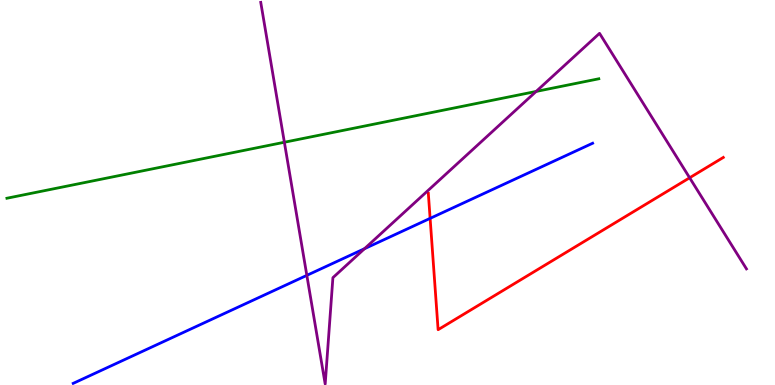[{'lines': ['blue', 'red'], 'intersections': [{'x': 5.55, 'y': 4.33}]}, {'lines': ['green', 'red'], 'intersections': []}, {'lines': ['purple', 'red'], 'intersections': [{'x': 8.9, 'y': 5.38}]}, {'lines': ['blue', 'green'], 'intersections': []}, {'lines': ['blue', 'purple'], 'intersections': [{'x': 3.96, 'y': 2.85}, {'x': 4.7, 'y': 3.54}]}, {'lines': ['green', 'purple'], 'intersections': [{'x': 3.67, 'y': 6.31}, {'x': 6.92, 'y': 7.63}]}]